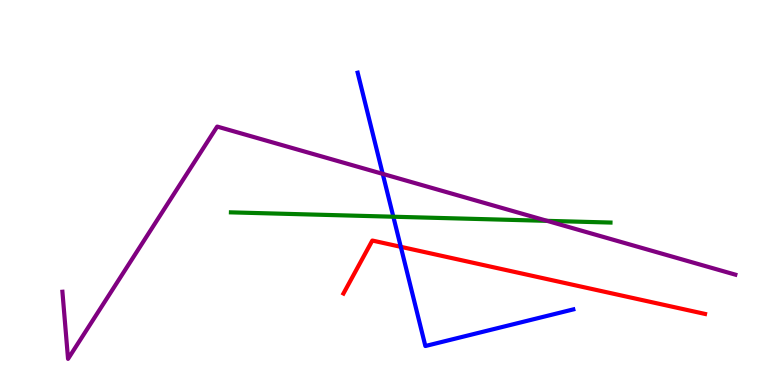[{'lines': ['blue', 'red'], 'intersections': [{'x': 5.17, 'y': 3.59}]}, {'lines': ['green', 'red'], 'intersections': []}, {'lines': ['purple', 'red'], 'intersections': []}, {'lines': ['blue', 'green'], 'intersections': [{'x': 5.08, 'y': 4.37}]}, {'lines': ['blue', 'purple'], 'intersections': [{'x': 4.94, 'y': 5.48}]}, {'lines': ['green', 'purple'], 'intersections': [{'x': 7.06, 'y': 4.26}]}]